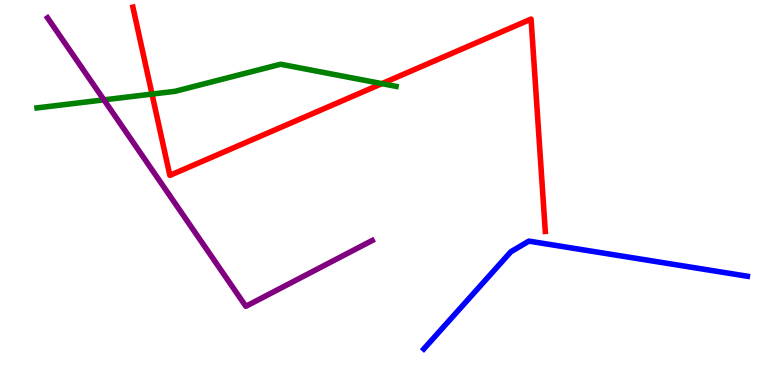[{'lines': ['blue', 'red'], 'intersections': []}, {'lines': ['green', 'red'], 'intersections': [{'x': 1.96, 'y': 7.56}, {'x': 4.93, 'y': 7.83}]}, {'lines': ['purple', 'red'], 'intersections': []}, {'lines': ['blue', 'green'], 'intersections': []}, {'lines': ['blue', 'purple'], 'intersections': []}, {'lines': ['green', 'purple'], 'intersections': [{'x': 1.34, 'y': 7.41}]}]